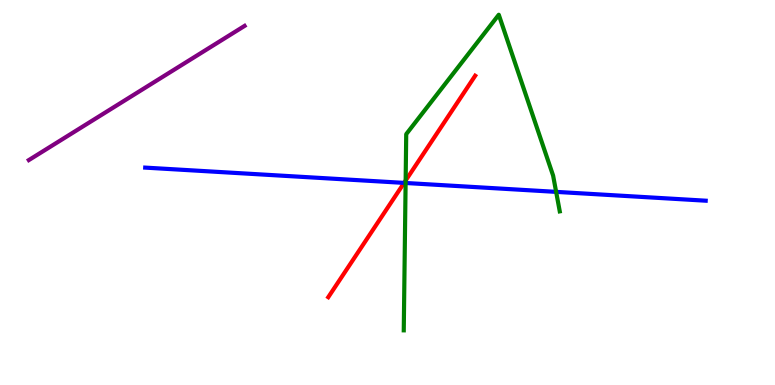[{'lines': ['blue', 'red'], 'intersections': [{'x': 5.21, 'y': 5.25}]}, {'lines': ['green', 'red'], 'intersections': [{'x': 5.23, 'y': 5.31}]}, {'lines': ['purple', 'red'], 'intersections': []}, {'lines': ['blue', 'green'], 'intersections': [{'x': 5.23, 'y': 5.25}, {'x': 7.18, 'y': 5.02}]}, {'lines': ['blue', 'purple'], 'intersections': []}, {'lines': ['green', 'purple'], 'intersections': []}]